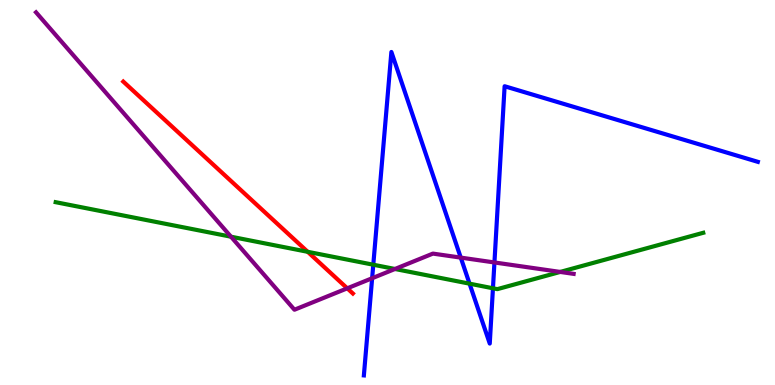[{'lines': ['blue', 'red'], 'intersections': []}, {'lines': ['green', 'red'], 'intersections': [{'x': 3.97, 'y': 3.46}]}, {'lines': ['purple', 'red'], 'intersections': [{'x': 4.48, 'y': 2.51}]}, {'lines': ['blue', 'green'], 'intersections': [{'x': 4.82, 'y': 3.12}, {'x': 6.06, 'y': 2.63}, {'x': 6.36, 'y': 2.51}]}, {'lines': ['blue', 'purple'], 'intersections': [{'x': 4.8, 'y': 2.77}, {'x': 5.95, 'y': 3.31}, {'x': 6.38, 'y': 3.18}]}, {'lines': ['green', 'purple'], 'intersections': [{'x': 2.98, 'y': 3.85}, {'x': 5.1, 'y': 3.01}, {'x': 7.23, 'y': 2.94}]}]